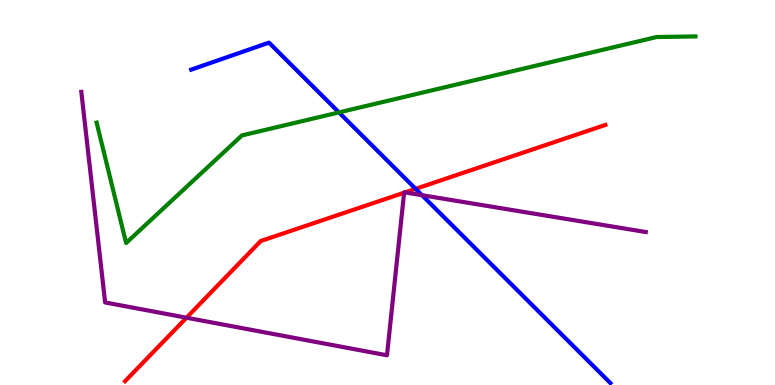[{'lines': ['blue', 'red'], 'intersections': [{'x': 5.36, 'y': 5.1}]}, {'lines': ['green', 'red'], 'intersections': []}, {'lines': ['purple', 'red'], 'intersections': [{'x': 2.41, 'y': 1.75}, {'x': 5.21, 'y': 4.99}, {'x': 5.23, 'y': 5.0}]}, {'lines': ['blue', 'green'], 'intersections': [{'x': 4.37, 'y': 7.08}]}, {'lines': ['blue', 'purple'], 'intersections': [{'x': 5.45, 'y': 4.93}]}, {'lines': ['green', 'purple'], 'intersections': []}]